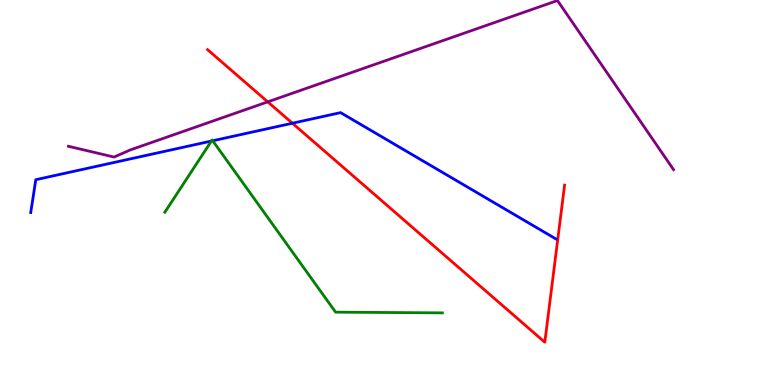[{'lines': ['blue', 'red'], 'intersections': [{'x': 3.77, 'y': 6.8}]}, {'lines': ['green', 'red'], 'intersections': []}, {'lines': ['purple', 'red'], 'intersections': [{'x': 3.45, 'y': 7.35}]}, {'lines': ['blue', 'green'], 'intersections': [{'x': 2.73, 'y': 6.34}, {'x': 2.74, 'y': 6.34}]}, {'lines': ['blue', 'purple'], 'intersections': []}, {'lines': ['green', 'purple'], 'intersections': []}]